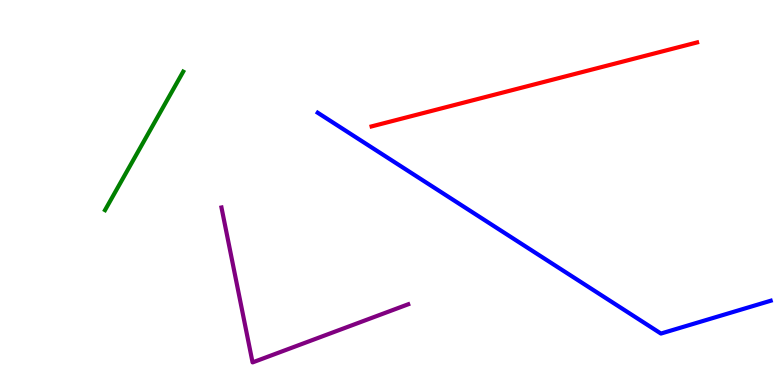[{'lines': ['blue', 'red'], 'intersections': []}, {'lines': ['green', 'red'], 'intersections': []}, {'lines': ['purple', 'red'], 'intersections': []}, {'lines': ['blue', 'green'], 'intersections': []}, {'lines': ['blue', 'purple'], 'intersections': []}, {'lines': ['green', 'purple'], 'intersections': []}]